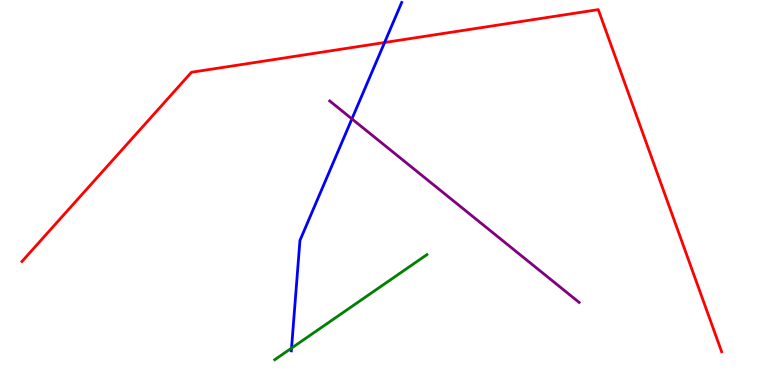[{'lines': ['blue', 'red'], 'intersections': [{'x': 4.96, 'y': 8.9}]}, {'lines': ['green', 'red'], 'intersections': []}, {'lines': ['purple', 'red'], 'intersections': []}, {'lines': ['blue', 'green'], 'intersections': [{'x': 3.76, 'y': 0.958}]}, {'lines': ['blue', 'purple'], 'intersections': [{'x': 4.54, 'y': 6.91}]}, {'lines': ['green', 'purple'], 'intersections': []}]